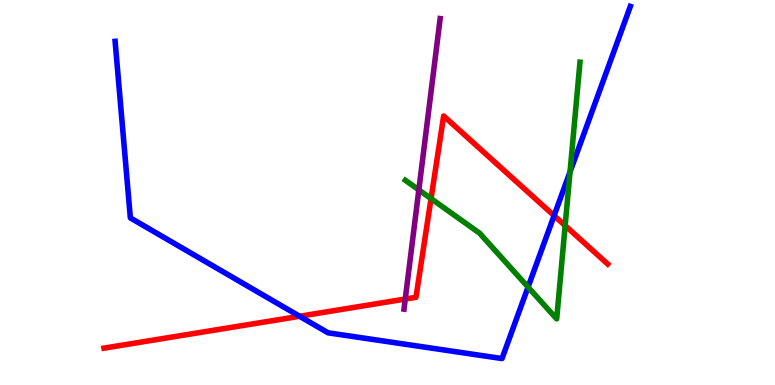[{'lines': ['blue', 'red'], 'intersections': [{'x': 3.87, 'y': 1.79}, {'x': 7.15, 'y': 4.4}]}, {'lines': ['green', 'red'], 'intersections': [{'x': 5.56, 'y': 4.84}, {'x': 7.29, 'y': 4.14}]}, {'lines': ['purple', 'red'], 'intersections': [{'x': 5.23, 'y': 2.23}]}, {'lines': ['blue', 'green'], 'intersections': [{'x': 6.81, 'y': 2.54}, {'x': 7.36, 'y': 5.53}]}, {'lines': ['blue', 'purple'], 'intersections': []}, {'lines': ['green', 'purple'], 'intersections': [{'x': 5.4, 'y': 5.07}]}]